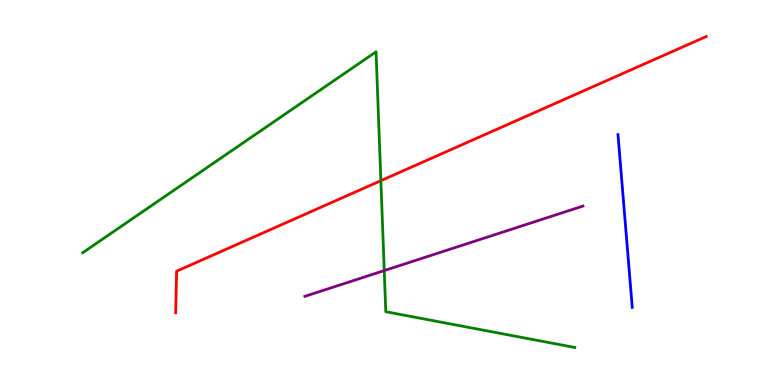[{'lines': ['blue', 'red'], 'intersections': []}, {'lines': ['green', 'red'], 'intersections': [{'x': 4.91, 'y': 5.31}]}, {'lines': ['purple', 'red'], 'intersections': []}, {'lines': ['blue', 'green'], 'intersections': []}, {'lines': ['blue', 'purple'], 'intersections': []}, {'lines': ['green', 'purple'], 'intersections': [{'x': 4.96, 'y': 2.97}]}]